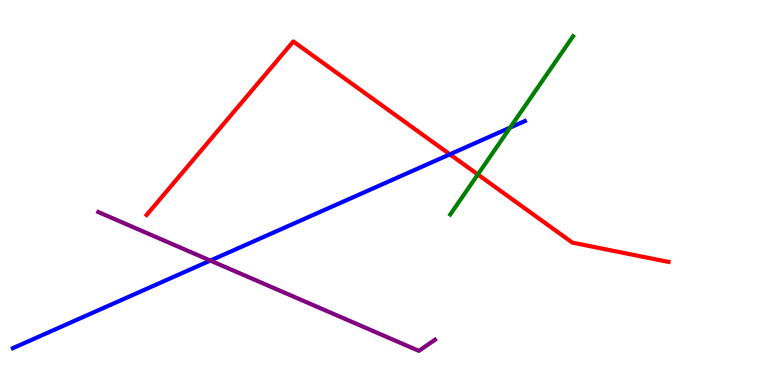[{'lines': ['blue', 'red'], 'intersections': [{'x': 5.8, 'y': 5.99}]}, {'lines': ['green', 'red'], 'intersections': [{'x': 6.17, 'y': 5.47}]}, {'lines': ['purple', 'red'], 'intersections': []}, {'lines': ['blue', 'green'], 'intersections': [{'x': 6.58, 'y': 6.69}]}, {'lines': ['blue', 'purple'], 'intersections': [{'x': 2.71, 'y': 3.23}]}, {'lines': ['green', 'purple'], 'intersections': []}]